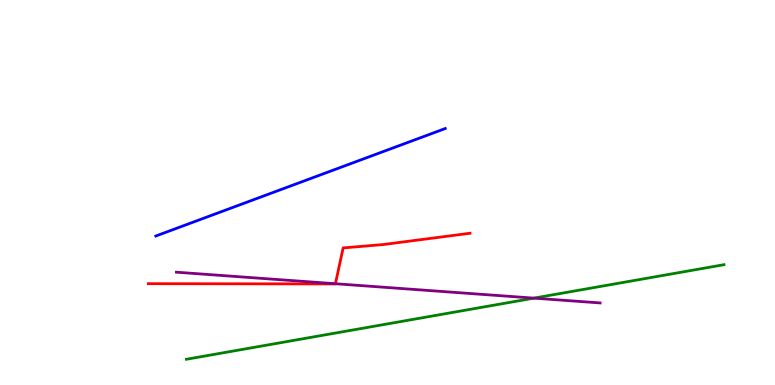[{'lines': ['blue', 'red'], 'intersections': []}, {'lines': ['green', 'red'], 'intersections': []}, {'lines': ['purple', 'red'], 'intersections': [{'x': 4.33, 'y': 2.63}]}, {'lines': ['blue', 'green'], 'intersections': []}, {'lines': ['blue', 'purple'], 'intersections': []}, {'lines': ['green', 'purple'], 'intersections': [{'x': 6.89, 'y': 2.26}]}]